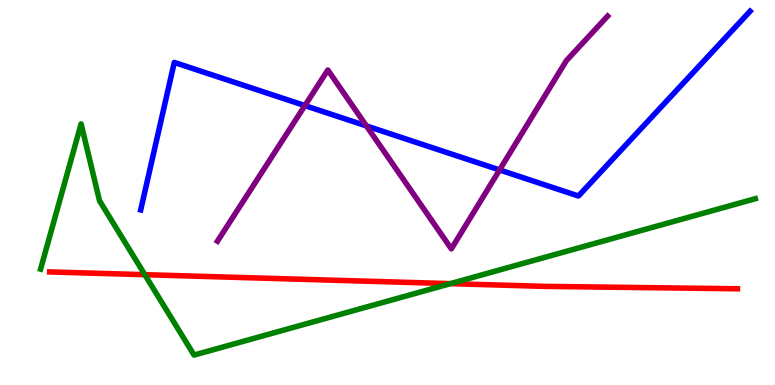[{'lines': ['blue', 'red'], 'intersections': []}, {'lines': ['green', 'red'], 'intersections': [{'x': 1.87, 'y': 2.87}, {'x': 5.81, 'y': 2.63}]}, {'lines': ['purple', 'red'], 'intersections': []}, {'lines': ['blue', 'green'], 'intersections': []}, {'lines': ['blue', 'purple'], 'intersections': [{'x': 3.93, 'y': 7.26}, {'x': 4.73, 'y': 6.73}, {'x': 6.45, 'y': 5.59}]}, {'lines': ['green', 'purple'], 'intersections': []}]